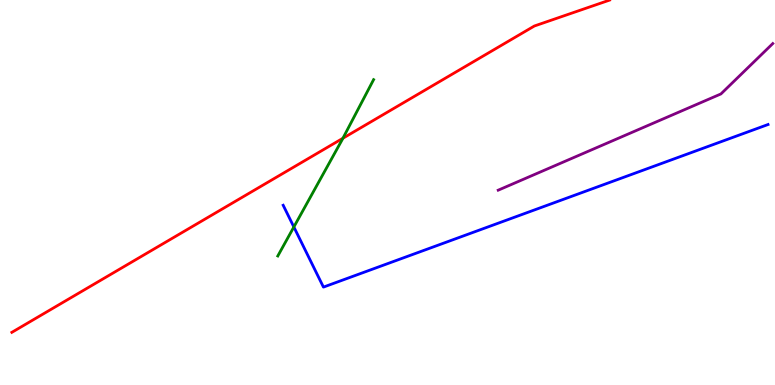[{'lines': ['blue', 'red'], 'intersections': []}, {'lines': ['green', 'red'], 'intersections': [{'x': 4.42, 'y': 6.41}]}, {'lines': ['purple', 'red'], 'intersections': []}, {'lines': ['blue', 'green'], 'intersections': [{'x': 3.79, 'y': 4.1}]}, {'lines': ['blue', 'purple'], 'intersections': []}, {'lines': ['green', 'purple'], 'intersections': []}]